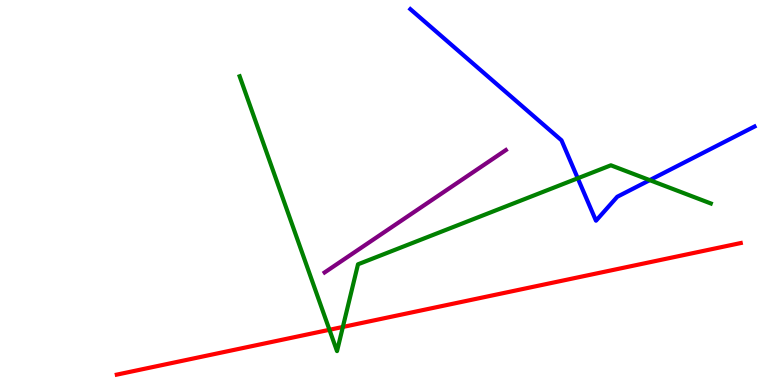[{'lines': ['blue', 'red'], 'intersections': []}, {'lines': ['green', 'red'], 'intersections': [{'x': 4.25, 'y': 1.43}, {'x': 4.42, 'y': 1.51}]}, {'lines': ['purple', 'red'], 'intersections': []}, {'lines': ['blue', 'green'], 'intersections': [{'x': 7.46, 'y': 5.37}, {'x': 8.38, 'y': 5.32}]}, {'lines': ['blue', 'purple'], 'intersections': []}, {'lines': ['green', 'purple'], 'intersections': []}]